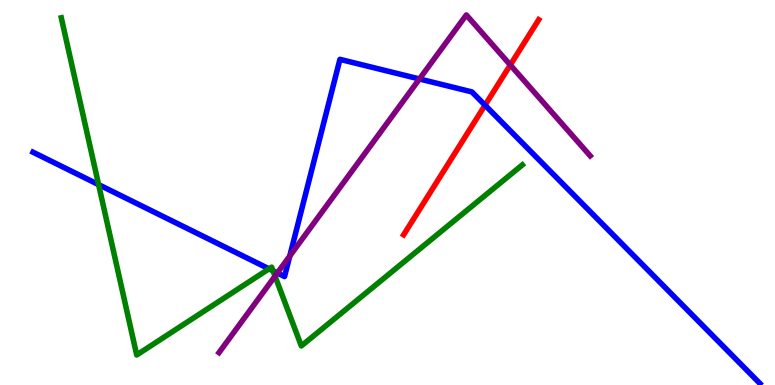[{'lines': ['blue', 'red'], 'intersections': [{'x': 6.26, 'y': 7.27}]}, {'lines': ['green', 'red'], 'intersections': []}, {'lines': ['purple', 'red'], 'intersections': [{'x': 6.58, 'y': 8.31}]}, {'lines': ['blue', 'green'], 'intersections': [{'x': 1.27, 'y': 5.2}, {'x': 3.47, 'y': 3.02}, {'x': 3.52, 'y': 2.97}]}, {'lines': ['blue', 'purple'], 'intersections': [{'x': 3.58, 'y': 2.91}, {'x': 3.74, 'y': 3.35}, {'x': 5.41, 'y': 7.95}]}, {'lines': ['green', 'purple'], 'intersections': [{'x': 3.55, 'y': 2.83}]}]